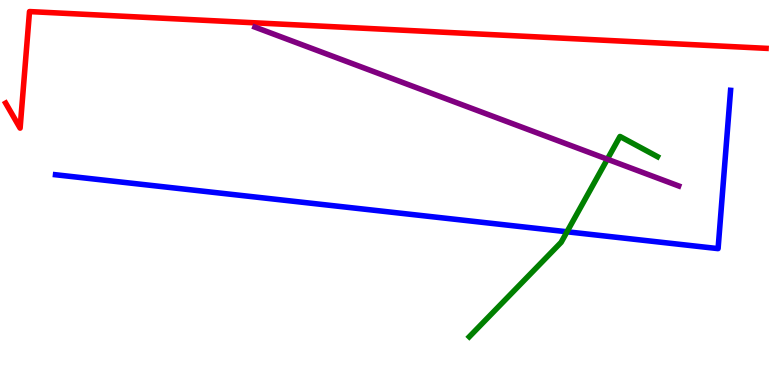[{'lines': ['blue', 'red'], 'intersections': []}, {'lines': ['green', 'red'], 'intersections': []}, {'lines': ['purple', 'red'], 'intersections': []}, {'lines': ['blue', 'green'], 'intersections': [{'x': 7.32, 'y': 3.98}]}, {'lines': ['blue', 'purple'], 'intersections': []}, {'lines': ['green', 'purple'], 'intersections': [{'x': 7.84, 'y': 5.86}]}]